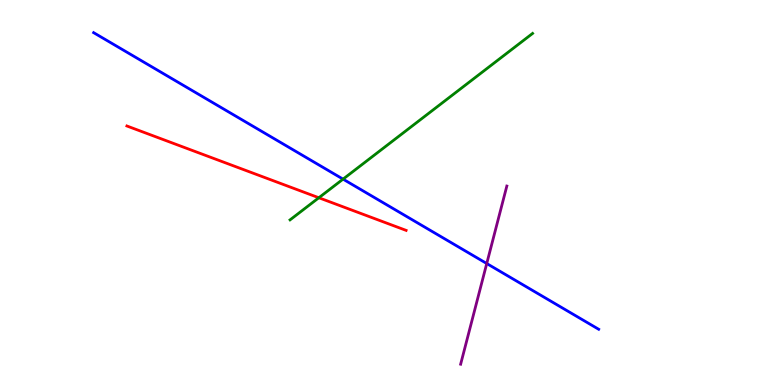[{'lines': ['blue', 'red'], 'intersections': []}, {'lines': ['green', 'red'], 'intersections': [{'x': 4.11, 'y': 4.86}]}, {'lines': ['purple', 'red'], 'intersections': []}, {'lines': ['blue', 'green'], 'intersections': [{'x': 4.43, 'y': 5.35}]}, {'lines': ['blue', 'purple'], 'intersections': [{'x': 6.28, 'y': 3.16}]}, {'lines': ['green', 'purple'], 'intersections': []}]